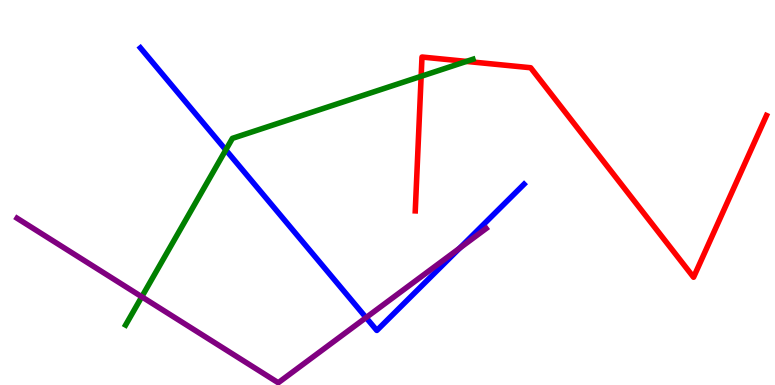[{'lines': ['blue', 'red'], 'intersections': []}, {'lines': ['green', 'red'], 'intersections': [{'x': 5.43, 'y': 8.02}, {'x': 6.02, 'y': 8.4}]}, {'lines': ['purple', 'red'], 'intersections': []}, {'lines': ['blue', 'green'], 'intersections': [{'x': 2.91, 'y': 6.11}]}, {'lines': ['blue', 'purple'], 'intersections': [{'x': 4.72, 'y': 1.75}, {'x': 5.93, 'y': 3.56}]}, {'lines': ['green', 'purple'], 'intersections': [{'x': 1.83, 'y': 2.29}]}]